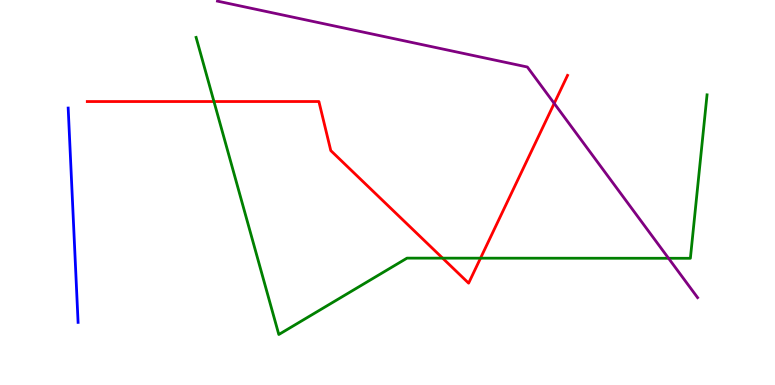[{'lines': ['blue', 'red'], 'intersections': []}, {'lines': ['green', 'red'], 'intersections': [{'x': 2.76, 'y': 7.36}, {'x': 5.71, 'y': 3.29}, {'x': 6.2, 'y': 3.29}]}, {'lines': ['purple', 'red'], 'intersections': [{'x': 7.15, 'y': 7.31}]}, {'lines': ['blue', 'green'], 'intersections': []}, {'lines': ['blue', 'purple'], 'intersections': []}, {'lines': ['green', 'purple'], 'intersections': [{'x': 8.63, 'y': 3.29}]}]